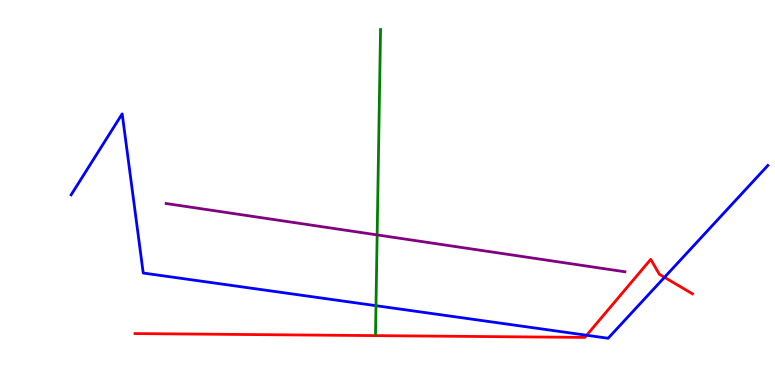[{'lines': ['blue', 'red'], 'intersections': [{'x': 7.57, 'y': 1.29}, {'x': 8.57, 'y': 2.8}]}, {'lines': ['green', 'red'], 'intersections': []}, {'lines': ['purple', 'red'], 'intersections': []}, {'lines': ['blue', 'green'], 'intersections': [{'x': 4.85, 'y': 2.06}]}, {'lines': ['blue', 'purple'], 'intersections': []}, {'lines': ['green', 'purple'], 'intersections': [{'x': 4.87, 'y': 3.9}]}]